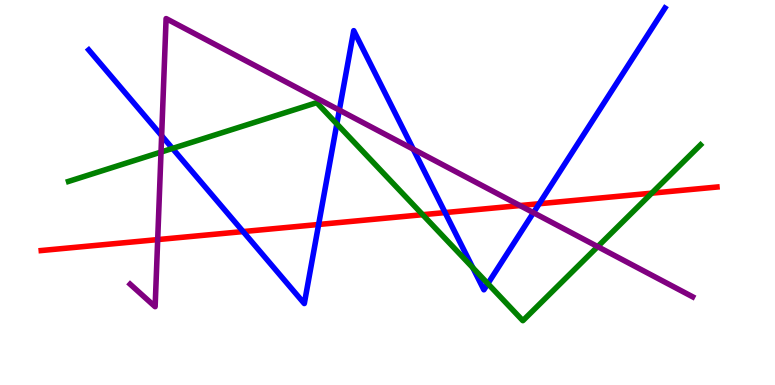[{'lines': ['blue', 'red'], 'intersections': [{'x': 3.14, 'y': 3.99}, {'x': 4.11, 'y': 4.17}, {'x': 5.74, 'y': 4.48}, {'x': 6.96, 'y': 4.71}]}, {'lines': ['green', 'red'], 'intersections': [{'x': 5.45, 'y': 4.42}, {'x': 8.41, 'y': 4.98}]}, {'lines': ['purple', 'red'], 'intersections': [{'x': 2.03, 'y': 3.78}, {'x': 6.71, 'y': 4.66}]}, {'lines': ['blue', 'green'], 'intersections': [{'x': 2.23, 'y': 6.14}, {'x': 4.35, 'y': 6.78}, {'x': 6.1, 'y': 3.05}, {'x': 6.29, 'y': 2.63}]}, {'lines': ['blue', 'purple'], 'intersections': [{'x': 2.09, 'y': 6.48}, {'x': 4.38, 'y': 7.14}, {'x': 5.33, 'y': 6.13}, {'x': 6.88, 'y': 4.48}]}, {'lines': ['green', 'purple'], 'intersections': [{'x': 2.08, 'y': 6.05}, {'x': 7.71, 'y': 3.59}]}]